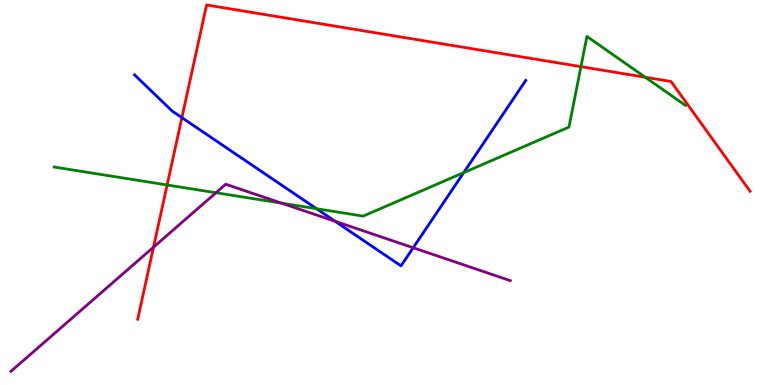[{'lines': ['blue', 'red'], 'intersections': [{'x': 2.35, 'y': 6.94}]}, {'lines': ['green', 'red'], 'intersections': [{'x': 2.16, 'y': 5.2}, {'x': 7.5, 'y': 8.27}, {'x': 8.33, 'y': 7.99}]}, {'lines': ['purple', 'red'], 'intersections': [{'x': 1.98, 'y': 3.58}]}, {'lines': ['blue', 'green'], 'intersections': [{'x': 4.08, 'y': 4.58}, {'x': 5.98, 'y': 5.52}]}, {'lines': ['blue', 'purple'], 'intersections': [{'x': 4.32, 'y': 4.25}, {'x': 5.33, 'y': 3.57}]}, {'lines': ['green', 'purple'], 'intersections': [{'x': 2.79, 'y': 4.99}, {'x': 3.63, 'y': 4.72}]}]